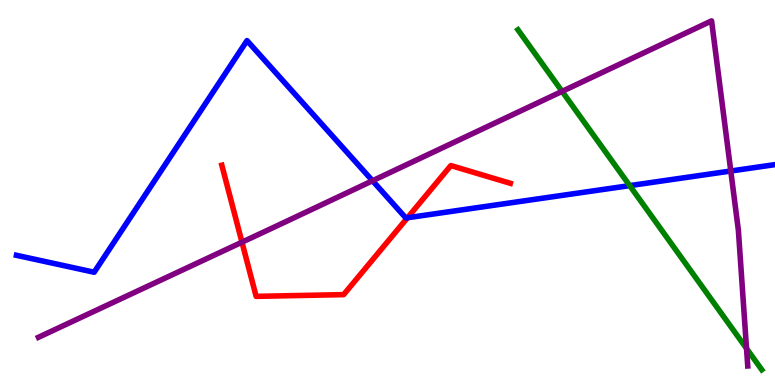[{'lines': ['blue', 'red'], 'intersections': [{'x': 5.26, 'y': 4.34}]}, {'lines': ['green', 'red'], 'intersections': []}, {'lines': ['purple', 'red'], 'intersections': [{'x': 3.12, 'y': 3.71}]}, {'lines': ['blue', 'green'], 'intersections': [{'x': 8.13, 'y': 5.18}]}, {'lines': ['blue', 'purple'], 'intersections': [{'x': 4.81, 'y': 5.3}, {'x': 9.43, 'y': 5.56}]}, {'lines': ['green', 'purple'], 'intersections': [{'x': 7.25, 'y': 7.63}, {'x': 9.63, 'y': 0.949}]}]